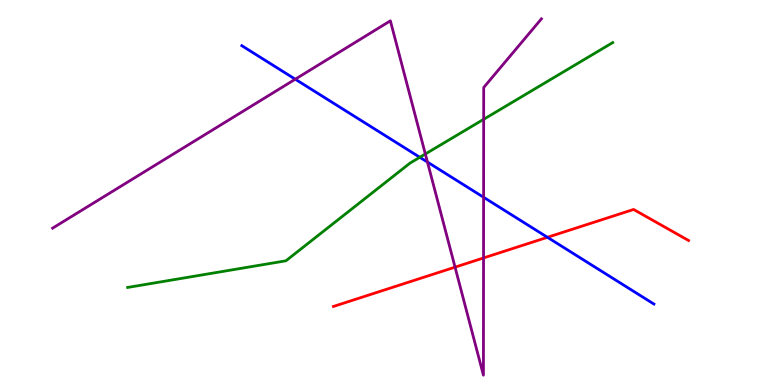[{'lines': ['blue', 'red'], 'intersections': [{'x': 7.06, 'y': 3.84}]}, {'lines': ['green', 'red'], 'intersections': []}, {'lines': ['purple', 'red'], 'intersections': [{'x': 5.87, 'y': 3.06}, {'x': 6.24, 'y': 3.3}]}, {'lines': ['blue', 'green'], 'intersections': [{'x': 5.42, 'y': 5.91}]}, {'lines': ['blue', 'purple'], 'intersections': [{'x': 3.81, 'y': 7.94}, {'x': 5.52, 'y': 5.79}, {'x': 6.24, 'y': 4.88}]}, {'lines': ['green', 'purple'], 'intersections': [{'x': 5.49, 'y': 6.0}, {'x': 6.24, 'y': 6.9}]}]